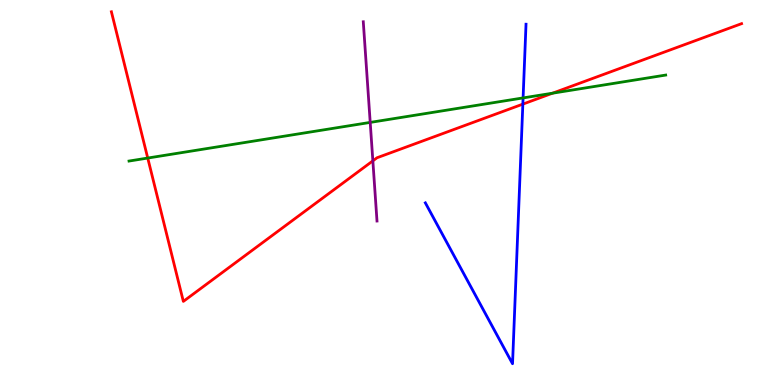[{'lines': ['blue', 'red'], 'intersections': [{'x': 6.75, 'y': 7.3}]}, {'lines': ['green', 'red'], 'intersections': [{'x': 1.91, 'y': 5.89}, {'x': 7.13, 'y': 7.58}]}, {'lines': ['purple', 'red'], 'intersections': [{'x': 4.81, 'y': 5.82}]}, {'lines': ['blue', 'green'], 'intersections': [{'x': 6.75, 'y': 7.46}]}, {'lines': ['blue', 'purple'], 'intersections': []}, {'lines': ['green', 'purple'], 'intersections': [{'x': 4.78, 'y': 6.82}]}]